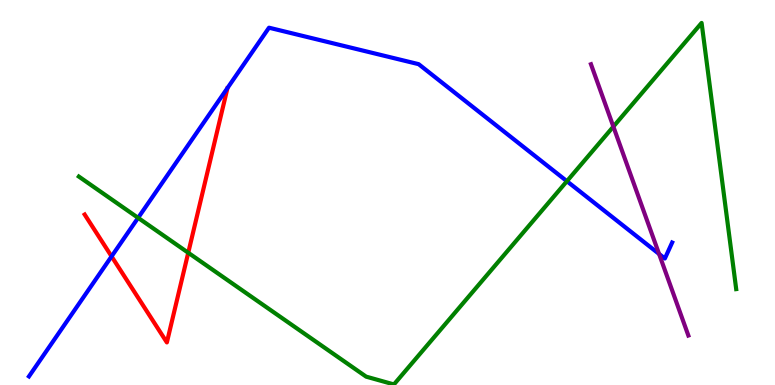[{'lines': ['blue', 'red'], 'intersections': [{'x': 1.44, 'y': 3.34}]}, {'lines': ['green', 'red'], 'intersections': [{'x': 2.43, 'y': 3.44}]}, {'lines': ['purple', 'red'], 'intersections': []}, {'lines': ['blue', 'green'], 'intersections': [{'x': 1.78, 'y': 4.34}, {'x': 7.31, 'y': 5.29}]}, {'lines': ['blue', 'purple'], 'intersections': [{'x': 8.5, 'y': 3.4}]}, {'lines': ['green', 'purple'], 'intersections': [{'x': 7.91, 'y': 6.71}]}]